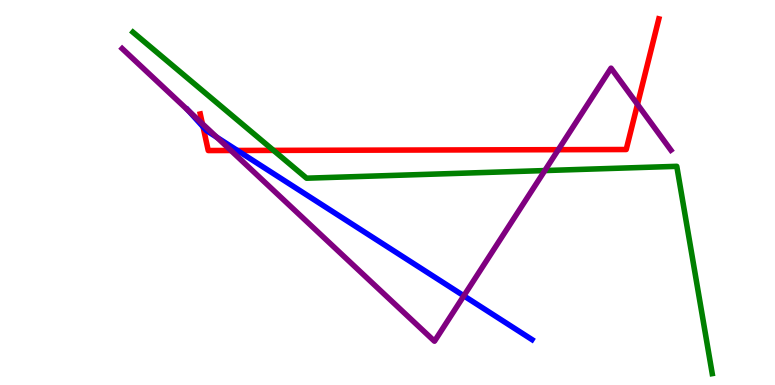[{'lines': ['blue', 'red'], 'intersections': [{'x': 2.62, 'y': 6.71}, {'x': 3.06, 'y': 6.09}]}, {'lines': ['green', 'red'], 'intersections': [{'x': 3.53, 'y': 6.09}]}, {'lines': ['purple', 'red'], 'intersections': [{'x': 2.61, 'y': 6.79}, {'x': 2.98, 'y': 6.09}, {'x': 7.2, 'y': 6.11}, {'x': 8.23, 'y': 7.29}]}, {'lines': ['blue', 'green'], 'intersections': []}, {'lines': ['blue', 'purple'], 'intersections': [{'x': 2.43, 'y': 7.12}, {'x': 2.8, 'y': 6.44}, {'x': 5.98, 'y': 2.32}]}, {'lines': ['green', 'purple'], 'intersections': [{'x': 7.03, 'y': 5.57}]}]